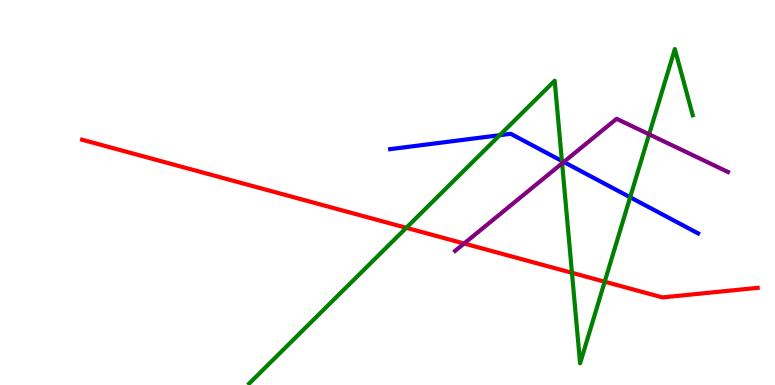[{'lines': ['blue', 'red'], 'intersections': []}, {'lines': ['green', 'red'], 'intersections': [{'x': 5.24, 'y': 4.08}, {'x': 7.38, 'y': 2.91}, {'x': 7.8, 'y': 2.68}]}, {'lines': ['purple', 'red'], 'intersections': [{'x': 5.99, 'y': 3.67}]}, {'lines': ['blue', 'green'], 'intersections': [{'x': 6.45, 'y': 6.49}, {'x': 7.25, 'y': 5.82}, {'x': 8.13, 'y': 4.88}]}, {'lines': ['blue', 'purple'], 'intersections': [{'x': 7.27, 'y': 5.79}]}, {'lines': ['green', 'purple'], 'intersections': [{'x': 7.25, 'y': 5.76}, {'x': 8.38, 'y': 6.51}]}]